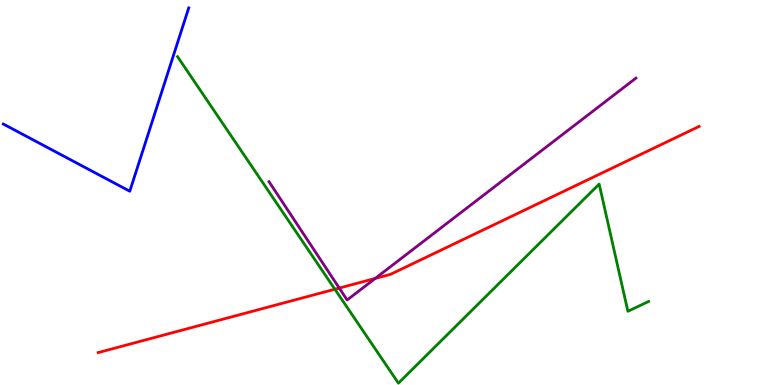[{'lines': ['blue', 'red'], 'intersections': []}, {'lines': ['green', 'red'], 'intersections': [{'x': 4.32, 'y': 2.49}]}, {'lines': ['purple', 'red'], 'intersections': [{'x': 4.38, 'y': 2.52}, {'x': 4.84, 'y': 2.77}]}, {'lines': ['blue', 'green'], 'intersections': []}, {'lines': ['blue', 'purple'], 'intersections': []}, {'lines': ['green', 'purple'], 'intersections': []}]